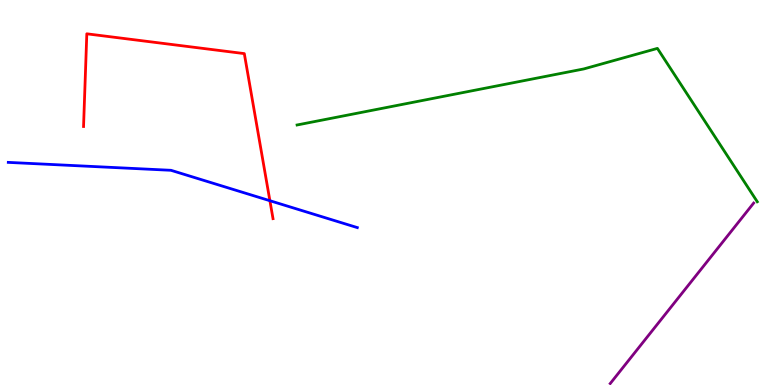[{'lines': ['blue', 'red'], 'intersections': [{'x': 3.48, 'y': 4.79}]}, {'lines': ['green', 'red'], 'intersections': []}, {'lines': ['purple', 'red'], 'intersections': []}, {'lines': ['blue', 'green'], 'intersections': []}, {'lines': ['blue', 'purple'], 'intersections': []}, {'lines': ['green', 'purple'], 'intersections': []}]